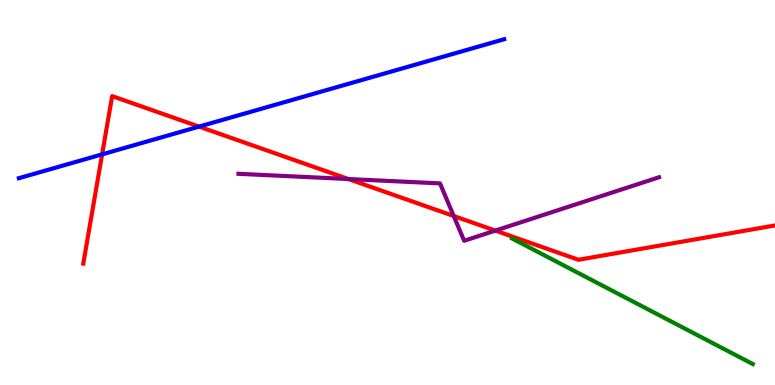[{'lines': ['blue', 'red'], 'intersections': [{'x': 1.32, 'y': 5.99}, {'x': 2.57, 'y': 6.71}]}, {'lines': ['green', 'red'], 'intersections': []}, {'lines': ['purple', 'red'], 'intersections': [{'x': 4.5, 'y': 5.35}, {'x': 5.85, 'y': 4.39}, {'x': 6.39, 'y': 4.01}]}, {'lines': ['blue', 'green'], 'intersections': []}, {'lines': ['blue', 'purple'], 'intersections': []}, {'lines': ['green', 'purple'], 'intersections': []}]